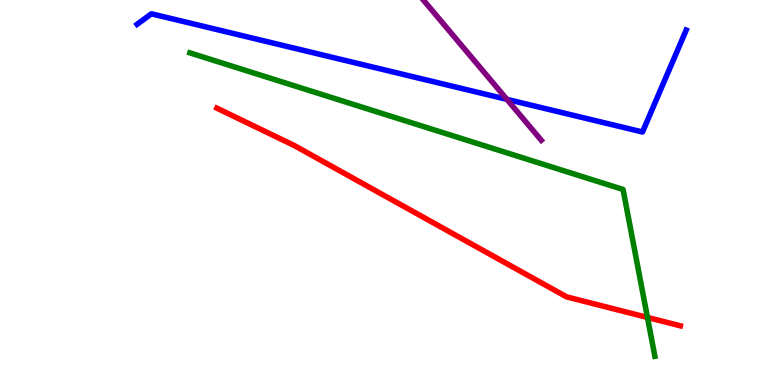[{'lines': ['blue', 'red'], 'intersections': []}, {'lines': ['green', 'red'], 'intersections': [{'x': 8.35, 'y': 1.75}]}, {'lines': ['purple', 'red'], 'intersections': []}, {'lines': ['blue', 'green'], 'intersections': []}, {'lines': ['blue', 'purple'], 'intersections': [{'x': 6.54, 'y': 7.42}]}, {'lines': ['green', 'purple'], 'intersections': []}]